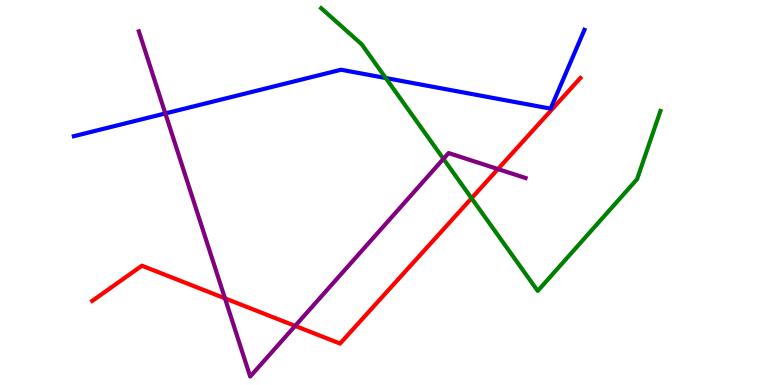[{'lines': ['blue', 'red'], 'intersections': []}, {'lines': ['green', 'red'], 'intersections': [{'x': 6.08, 'y': 4.85}]}, {'lines': ['purple', 'red'], 'intersections': [{'x': 2.9, 'y': 2.25}, {'x': 3.81, 'y': 1.53}, {'x': 6.43, 'y': 5.61}]}, {'lines': ['blue', 'green'], 'intersections': [{'x': 4.98, 'y': 7.97}]}, {'lines': ['blue', 'purple'], 'intersections': [{'x': 2.13, 'y': 7.05}]}, {'lines': ['green', 'purple'], 'intersections': [{'x': 5.72, 'y': 5.87}]}]